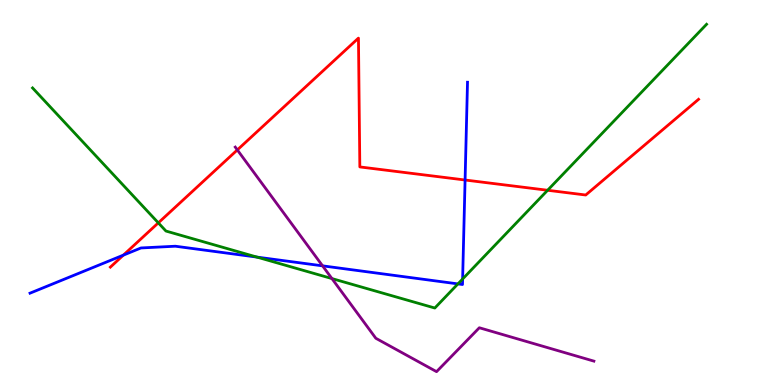[{'lines': ['blue', 'red'], 'intersections': [{'x': 1.59, 'y': 3.37}, {'x': 6.0, 'y': 5.32}]}, {'lines': ['green', 'red'], 'intersections': [{'x': 2.04, 'y': 4.21}, {'x': 7.07, 'y': 5.06}]}, {'lines': ['purple', 'red'], 'intersections': [{'x': 3.06, 'y': 6.11}]}, {'lines': ['blue', 'green'], 'intersections': [{'x': 3.32, 'y': 3.32}, {'x': 5.91, 'y': 2.63}, {'x': 5.97, 'y': 2.75}]}, {'lines': ['blue', 'purple'], 'intersections': [{'x': 4.16, 'y': 3.09}]}, {'lines': ['green', 'purple'], 'intersections': [{'x': 4.28, 'y': 2.76}]}]